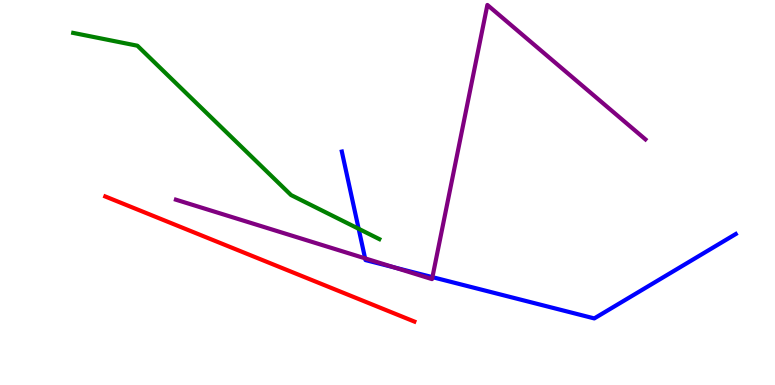[{'lines': ['blue', 'red'], 'intersections': []}, {'lines': ['green', 'red'], 'intersections': []}, {'lines': ['purple', 'red'], 'intersections': []}, {'lines': ['blue', 'green'], 'intersections': [{'x': 4.63, 'y': 4.06}]}, {'lines': ['blue', 'purple'], 'intersections': [{'x': 4.71, 'y': 3.29}, {'x': 5.09, 'y': 3.05}, {'x': 5.58, 'y': 2.8}]}, {'lines': ['green', 'purple'], 'intersections': []}]